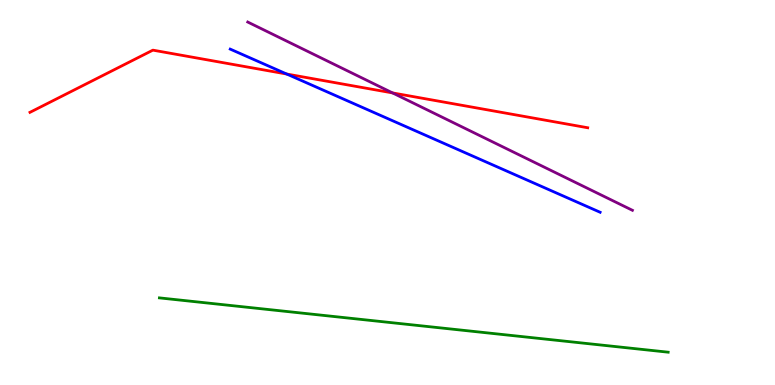[{'lines': ['blue', 'red'], 'intersections': [{'x': 3.7, 'y': 8.08}]}, {'lines': ['green', 'red'], 'intersections': []}, {'lines': ['purple', 'red'], 'intersections': [{'x': 5.07, 'y': 7.59}]}, {'lines': ['blue', 'green'], 'intersections': []}, {'lines': ['blue', 'purple'], 'intersections': []}, {'lines': ['green', 'purple'], 'intersections': []}]